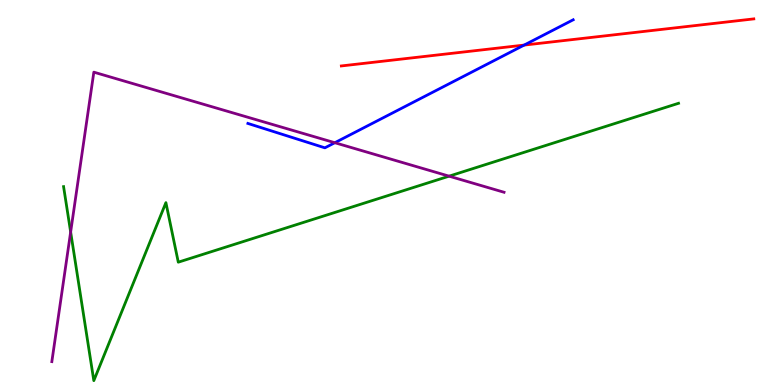[{'lines': ['blue', 'red'], 'intersections': [{'x': 6.76, 'y': 8.83}]}, {'lines': ['green', 'red'], 'intersections': []}, {'lines': ['purple', 'red'], 'intersections': []}, {'lines': ['blue', 'green'], 'intersections': []}, {'lines': ['blue', 'purple'], 'intersections': [{'x': 4.32, 'y': 6.29}]}, {'lines': ['green', 'purple'], 'intersections': [{'x': 0.912, 'y': 3.97}, {'x': 5.79, 'y': 5.42}]}]